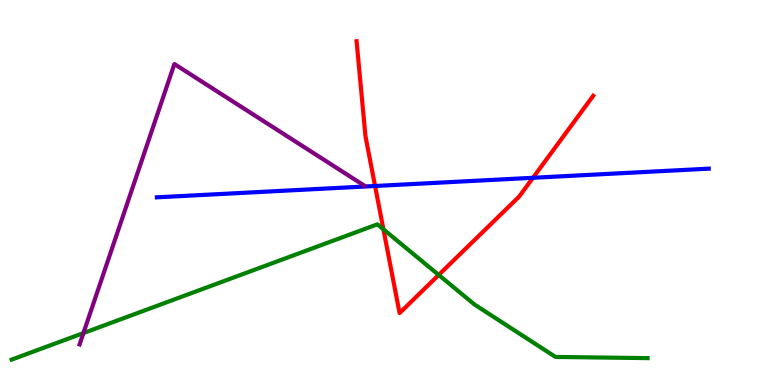[{'lines': ['blue', 'red'], 'intersections': [{'x': 4.84, 'y': 5.17}, {'x': 6.88, 'y': 5.38}]}, {'lines': ['green', 'red'], 'intersections': [{'x': 4.95, 'y': 4.04}, {'x': 5.66, 'y': 2.86}]}, {'lines': ['purple', 'red'], 'intersections': []}, {'lines': ['blue', 'green'], 'intersections': []}, {'lines': ['blue', 'purple'], 'intersections': []}, {'lines': ['green', 'purple'], 'intersections': [{'x': 1.08, 'y': 1.35}]}]